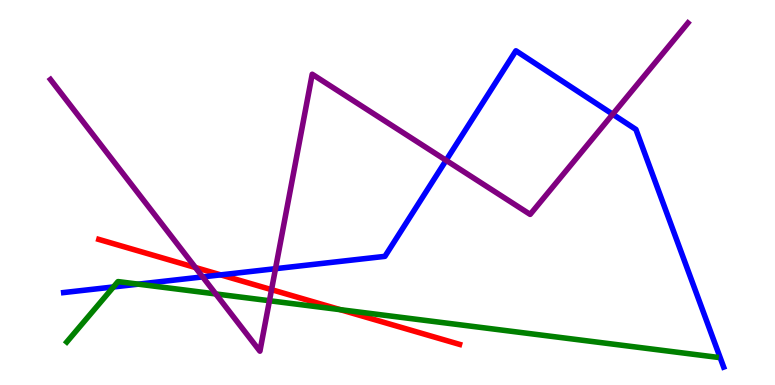[{'lines': ['blue', 'red'], 'intersections': [{'x': 2.85, 'y': 2.86}]}, {'lines': ['green', 'red'], 'intersections': [{'x': 4.39, 'y': 1.96}]}, {'lines': ['purple', 'red'], 'intersections': [{'x': 2.52, 'y': 3.05}, {'x': 3.5, 'y': 2.48}]}, {'lines': ['blue', 'green'], 'intersections': [{'x': 1.46, 'y': 2.55}, {'x': 1.78, 'y': 2.62}]}, {'lines': ['blue', 'purple'], 'intersections': [{'x': 2.61, 'y': 2.81}, {'x': 3.55, 'y': 3.02}, {'x': 5.76, 'y': 5.84}, {'x': 7.91, 'y': 7.03}]}, {'lines': ['green', 'purple'], 'intersections': [{'x': 2.78, 'y': 2.37}, {'x': 3.48, 'y': 2.19}]}]